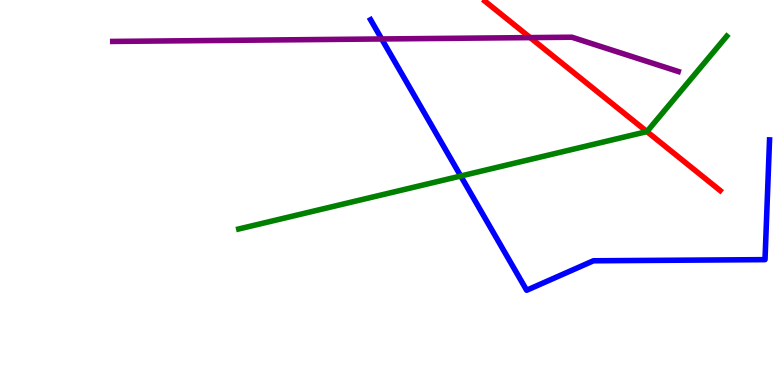[{'lines': ['blue', 'red'], 'intersections': []}, {'lines': ['green', 'red'], 'intersections': [{'x': 8.35, 'y': 6.58}]}, {'lines': ['purple', 'red'], 'intersections': [{'x': 6.84, 'y': 9.02}]}, {'lines': ['blue', 'green'], 'intersections': [{'x': 5.95, 'y': 5.43}]}, {'lines': ['blue', 'purple'], 'intersections': [{'x': 4.92, 'y': 8.99}]}, {'lines': ['green', 'purple'], 'intersections': []}]